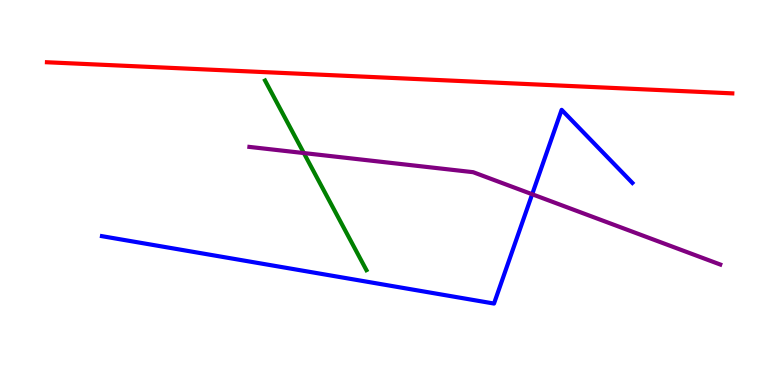[{'lines': ['blue', 'red'], 'intersections': []}, {'lines': ['green', 'red'], 'intersections': []}, {'lines': ['purple', 'red'], 'intersections': []}, {'lines': ['blue', 'green'], 'intersections': []}, {'lines': ['blue', 'purple'], 'intersections': [{'x': 6.87, 'y': 4.95}]}, {'lines': ['green', 'purple'], 'intersections': [{'x': 3.92, 'y': 6.02}]}]